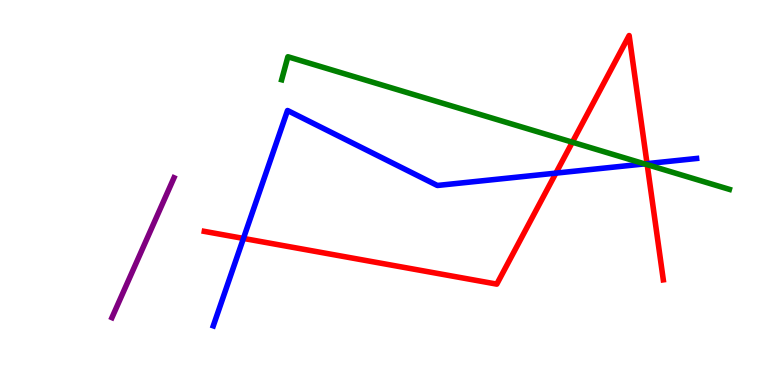[{'lines': ['blue', 'red'], 'intersections': [{'x': 3.14, 'y': 3.81}, {'x': 7.17, 'y': 5.5}, {'x': 8.35, 'y': 5.75}]}, {'lines': ['green', 'red'], 'intersections': [{'x': 7.39, 'y': 6.31}, {'x': 8.35, 'y': 5.72}]}, {'lines': ['purple', 'red'], 'intersections': []}, {'lines': ['blue', 'green'], 'intersections': [{'x': 8.32, 'y': 5.74}]}, {'lines': ['blue', 'purple'], 'intersections': []}, {'lines': ['green', 'purple'], 'intersections': []}]